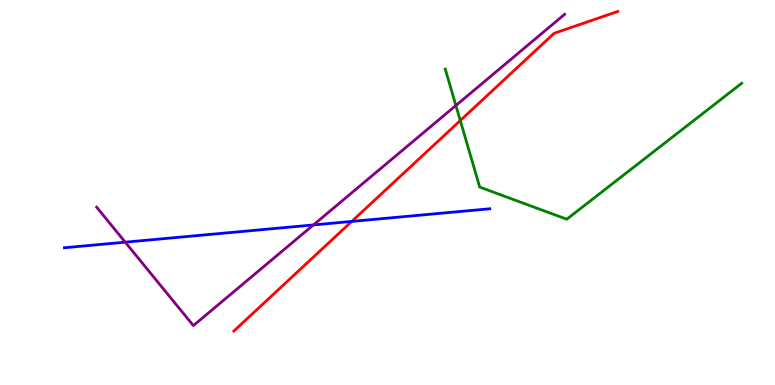[{'lines': ['blue', 'red'], 'intersections': [{'x': 4.54, 'y': 4.25}]}, {'lines': ['green', 'red'], 'intersections': [{'x': 5.94, 'y': 6.87}]}, {'lines': ['purple', 'red'], 'intersections': []}, {'lines': ['blue', 'green'], 'intersections': []}, {'lines': ['blue', 'purple'], 'intersections': [{'x': 1.62, 'y': 3.71}, {'x': 4.04, 'y': 4.16}]}, {'lines': ['green', 'purple'], 'intersections': [{'x': 5.88, 'y': 7.26}]}]